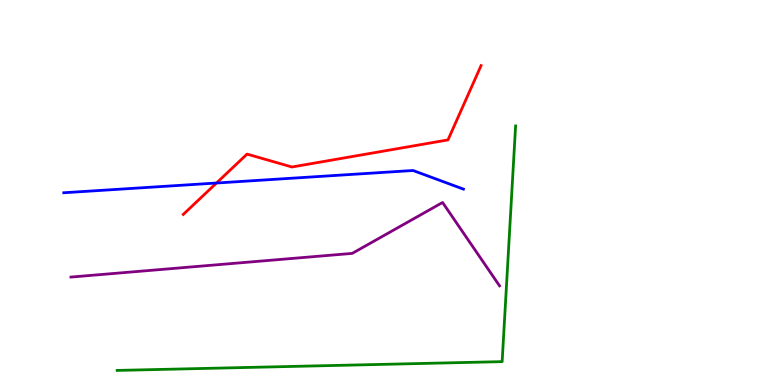[{'lines': ['blue', 'red'], 'intersections': [{'x': 2.79, 'y': 5.25}]}, {'lines': ['green', 'red'], 'intersections': []}, {'lines': ['purple', 'red'], 'intersections': []}, {'lines': ['blue', 'green'], 'intersections': []}, {'lines': ['blue', 'purple'], 'intersections': []}, {'lines': ['green', 'purple'], 'intersections': []}]